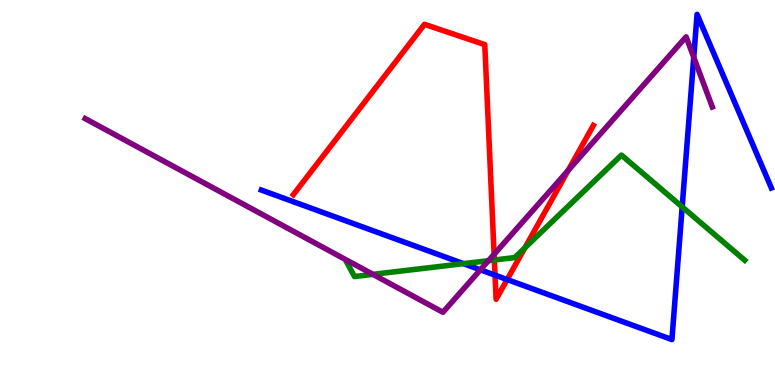[{'lines': ['blue', 'red'], 'intersections': [{'x': 6.39, 'y': 2.85}, {'x': 6.54, 'y': 2.74}]}, {'lines': ['green', 'red'], 'intersections': [{'x': 6.38, 'y': 3.25}, {'x': 6.77, 'y': 3.56}]}, {'lines': ['purple', 'red'], 'intersections': [{'x': 6.38, 'y': 3.39}, {'x': 7.33, 'y': 5.58}]}, {'lines': ['blue', 'green'], 'intersections': [{'x': 5.98, 'y': 3.15}, {'x': 8.8, 'y': 4.63}]}, {'lines': ['blue', 'purple'], 'intersections': [{'x': 6.2, 'y': 2.99}, {'x': 8.95, 'y': 8.51}]}, {'lines': ['green', 'purple'], 'intersections': [{'x': 4.81, 'y': 2.87}, {'x': 6.3, 'y': 3.23}]}]